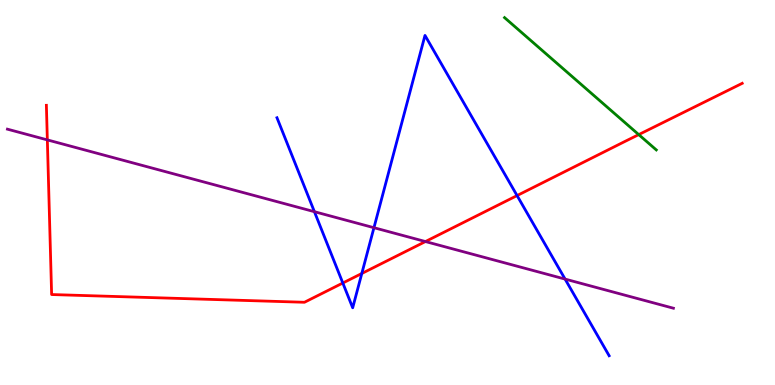[{'lines': ['blue', 'red'], 'intersections': [{'x': 4.42, 'y': 2.65}, {'x': 4.67, 'y': 2.9}, {'x': 6.67, 'y': 4.92}]}, {'lines': ['green', 'red'], 'intersections': [{'x': 8.24, 'y': 6.5}]}, {'lines': ['purple', 'red'], 'intersections': [{'x': 0.611, 'y': 6.37}, {'x': 5.49, 'y': 3.73}]}, {'lines': ['blue', 'green'], 'intersections': []}, {'lines': ['blue', 'purple'], 'intersections': [{'x': 4.06, 'y': 4.5}, {'x': 4.83, 'y': 4.09}, {'x': 7.29, 'y': 2.75}]}, {'lines': ['green', 'purple'], 'intersections': []}]